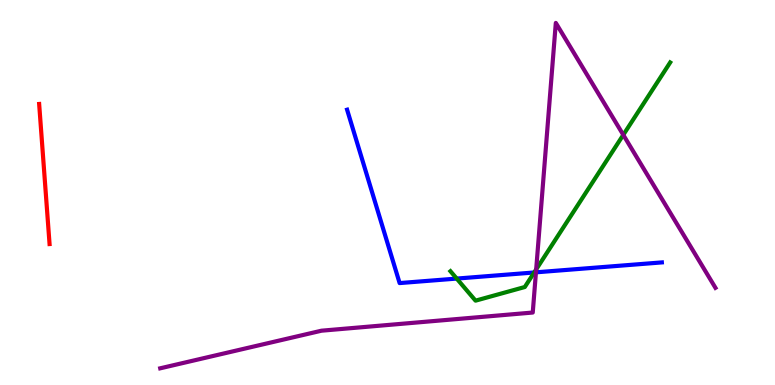[{'lines': ['blue', 'red'], 'intersections': []}, {'lines': ['green', 'red'], 'intersections': []}, {'lines': ['purple', 'red'], 'intersections': []}, {'lines': ['blue', 'green'], 'intersections': [{'x': 5.89, 'y': 2.76}, {'x': 6.89, 'y': 2.92}]}, {'lines': ['blue', 'purple'], 'intersections': [{'x': 6.92, 'y': 2.93}]}, {'lines': ['green', 'purple'], 'intersections': [{'x': 6.92, 'y': 3.0}, {'x': 8.04, 'y': 6.5}]}]